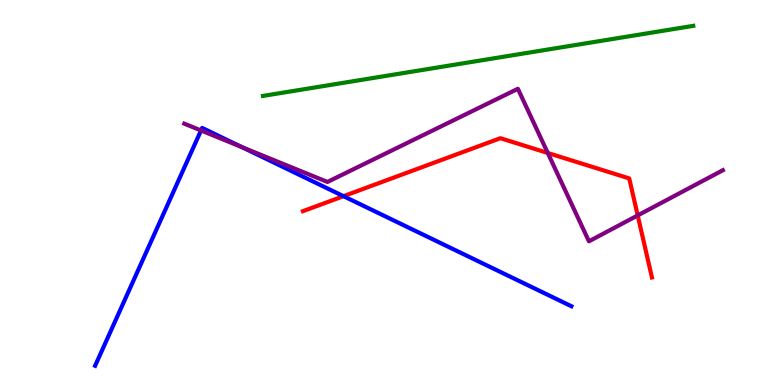[{'lines': ['blue', 'red'], 'intersections': [{'x': 4.43, 'y': 4.9}]}, {'lines': ['green', 'red'], 'intersections': []}, {'lines': ['purple', 'red'], 'intersections': [{'x': 7.07, 'y': 6.03}, {'x': 8.23, 'y': 4.4}]}, {'lines': ['blue', 'green'], 'intersections': []}, {'lines': ['blue', 'purple'], 'intersections': [{'x': 2.59, 'y': 6.61}, {'x': 3.12, 'y': 6.18}]}, {'lines': ['green', 'purple'], 'intersections': []}]